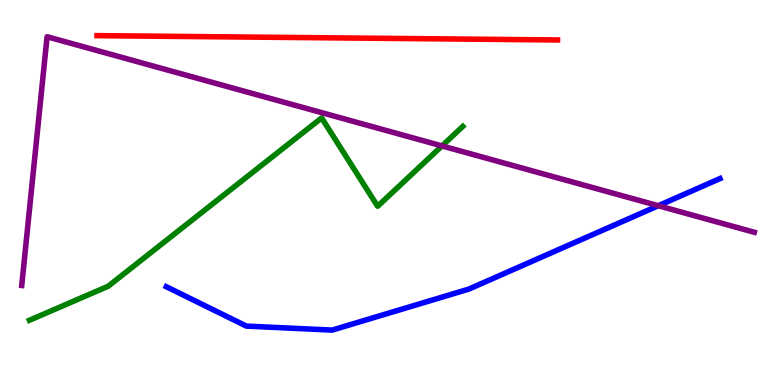[{'lines': ['blue', 'red'], 'intersections': []}, {'lines': ['green', 'red'], 'intersections': []}, {'lines': ['purple', 'red'], 'intersections': []}, {'lines': ['blue', 'green'], 'intersections': []}, {'lines': ['blue', 'purple'], 'intersections': [{'x': 8.49, 'y': 4.66}]}, {'lines': ['green', 'purple'], 'intersections': [{'x': 5.7, 'y': 6.21}]}]